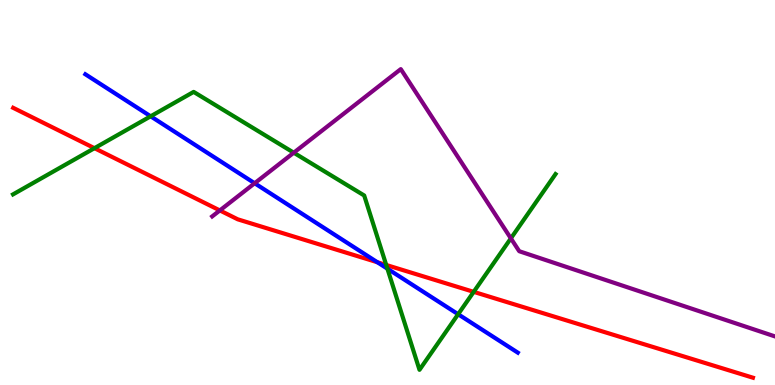[{'lines': ['blue', 'red'], 'intersections': [{'x': 4.87, 'y': 3.19}]}, {'lines': ['green', 'red'], 'intersections': [{'x': 1.22, 'y': 6.15}, {'x': 4.98, 'y': 3.12}, {'x': 6.11, 'y': 2.42}]}, {'lines': ['purple', 'red'], 'intersections': [{'x': 2.84, 'y': 4.53}]}, {'lines': ['blue', 'green'], 'intersections': [{'x': 1.94, 'y': 6.98}, {'x': 5.0, 'y': 3.02}, {'x': 5.91, 'y': 1.84}]}, {'lines': ['blue', 'purple'], 'intersections': [{'x': 3.29, 'y': 5.24}]}, {'lines': ['green', 'purple'], 'intersections': [{'x': 3.79, 'y': 6.03}, {'x': 6.59, 'y': 3.81}]}]